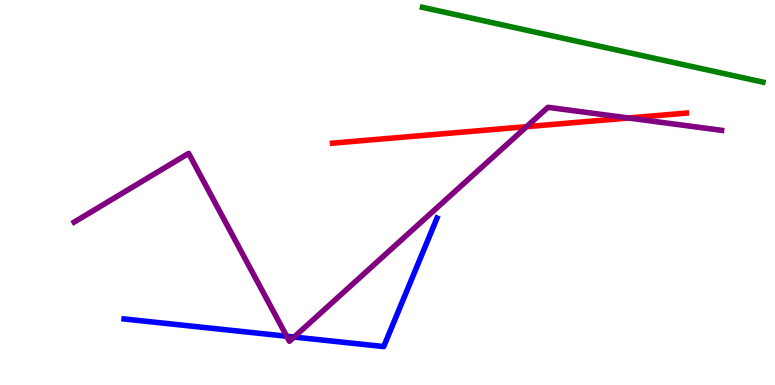[{'lines': ['blue', 'red'], 'intersections': []}, {'lines': ['green', 'red'], 'intersections': []}, {'lines': ['purple', 'red'], 'intersections': [{'x': 6.79, 'y': 6.71}, {'x': 8.11, 'y': 6.94}]}, {'lines': ['blue', 'green'], 'intersections': []}, {'lines': ['blue', 'purple'], 'intersections': [{'x': 3.7, 'y': 1.27}, {'x': 3.79, 'y': 1.25}]}, {'lines': ['green', 'purple'], 'intersections': []}]